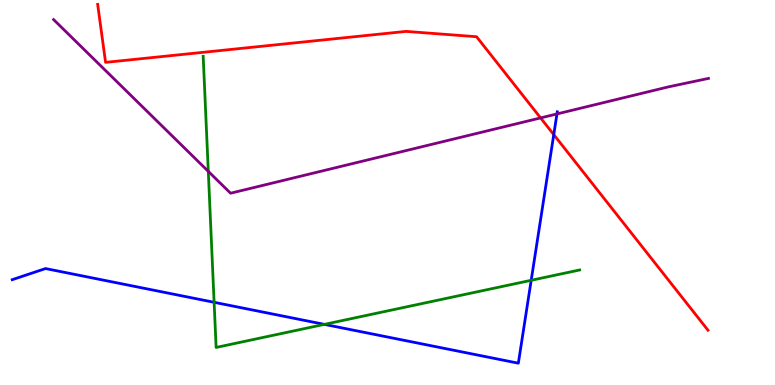[{'lines': ['blue', 'red'], 'intersections': [{'x': 7.15, 'y': 6.5}]}, {'lines': ['green', 'red'], 'intersections': []}, {'lines': ['purple', 'red'], 'intersections': [{'x': 6.98, 'y': 6.94}]}, {'lines': ['blue', 'green'], 'intersections': [{'x': 2.76, 'y': 2.15}, {'x': 4.19, 'y': 1.57}, {'x': 6.85, 'y': 2.72}]}, {'lines': ['blue', 'purple'], 'intersections': [{'x': 7.19, 'y': 7.04}]}, {'lines': ['green', 'purple'], 'intersections': [{'x': 2.69, 'y': 5.55}]}]